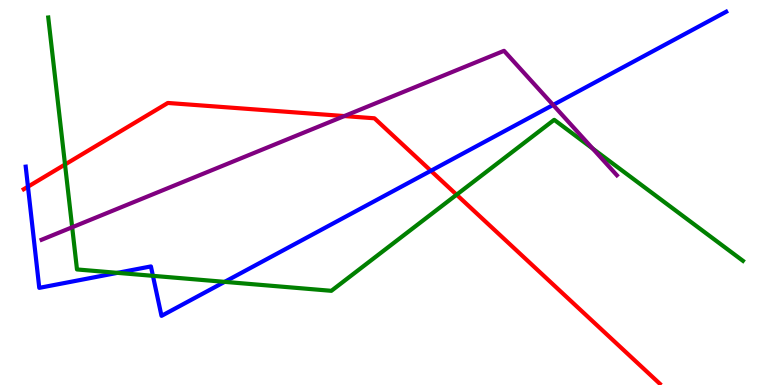[{'lines': ['blue', 'red'], 'intersections': [{'x': 0.361, 'y': 5.15}, {'x': 5.56, 'y': 5.56}]}, {'lines': ['green', 'red'], 'intersections': [{'x': 0.839, 'y': 5.73}, {'x': 5.89, 'y': 4.94}]}, {'lines': ['purple', 'red'], 'intersections': [{'x': 4.44, 'y': 6.99}]}, {'lines': ['blue', 'green'], 'intersections': [{'x': 1.52, 'y': 2.91}, {'x': 1.97, 'y': 2.84}, {'x': 2.9, 'y': 2.68}]}, {'lines': ['blue', 'purple'], 'intersections': [{'x': 7.14, 'y': 7.27}]}, {'lines': ['green', 'purple'], 'intersections': [{'x': 0.931, 'y': 4.1}, {'x': 7.65, 'y': 6.14}]}]